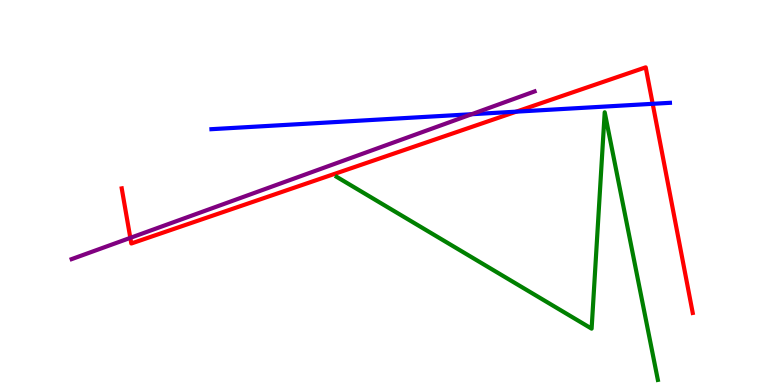[{'lines': ['blue', 'red'], 'intersections': [{'x': 6.66, 'y': 7.1}, {'x': 8.42, 'y': 7.3}]}, {'lines': ['green', 'red'], 'intersections': []}, {'lines': ['purple', 'red'], 'intersections': [{'x': 1.68, 'y': 3.82}]}, {'lines': ['blue', 'green'], 'intersections': []}, {'lines': ['blue', 'purple'], 'intersections': [{'x': 6.09, 'y': 7.03}]}, {'lines': ['green', 'purple'], 'intersections': []}]